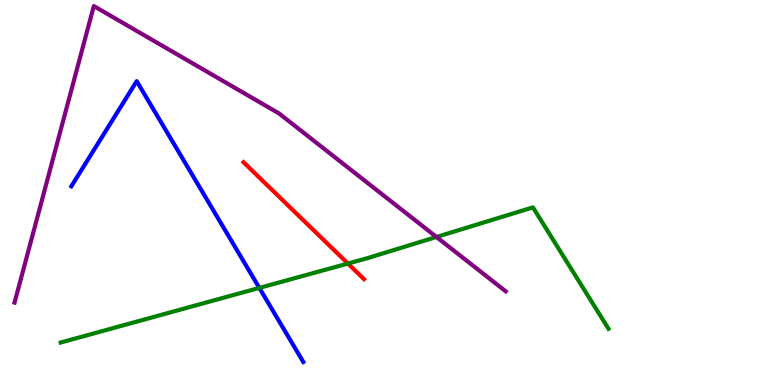[{'lines': ['blue', 'red'], 'intersections': []}, {'lines': ['green', 'red'], 'intersections': [{'x': 4.49, 'y': 3.15}]}, {'lines': ['purple', 'red'], 'intersections': []}, {'lines': ['blue', 'green'], 'intersections': [{'x': 3.35, 'y': 2.52}]}, {'lines': ['blue', 'purple'], 'intersections': []}, {'lines': ['green', 'purple'], 'intersections': [{'x': 5.63, 'y': 3.84}]}]